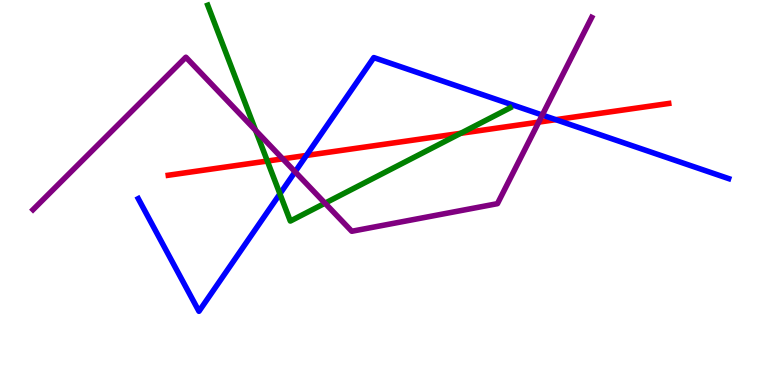[{'lines': ['blue', 'red'], 'intersections': [{'x': 3.95, 'y': 5.96}, {'x': 7.17, 'y': 6.89}]}, {'lines': ['green', 'red'], 'intersections': [{'x': 3.45, 'y': 5.82}, {'x': 5.94, 'y': 6.54}]}, {'lines': ['purple', 'red'], 'intersections': [{'x': 3.65, 'y': 5.87}, {'x': 6.95, 'y': 6.83}]}, {'lines': ['blue', 'green'], 'intersections': [{'x': 3.61, 'y': 4.96}]}, {'lines': ['blue', 'purple'], 'intersections': [{'x': 3.81, 'y': 5.54}, {'x': 7.0, 'y': 7.01}]}, {'lines': ['green', 'purple'], 'intersections': [{'x': 3.3, 'y': 6.61}, {'x': 4.19, 'y': 4.72}]}]